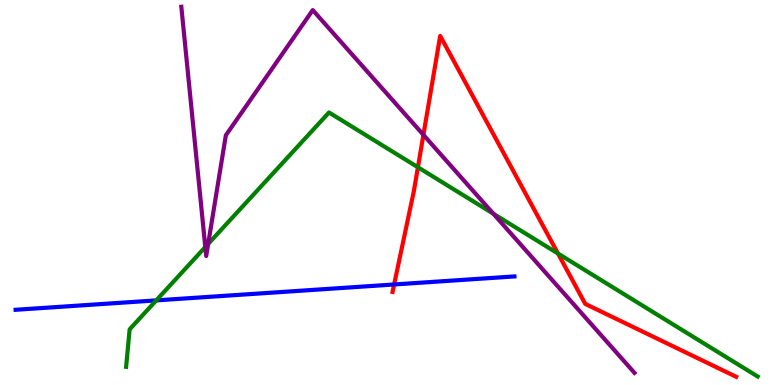[{'lines': ['blue', 'red'], 'intersections': [{'x': 5.09, 'y': 2.61}]}, {'lines': ['green', 'red'], 'intersections': [{'x': 5.39, 'y': 5.66}, {'x': 7.2, 'y': 3.41}]}, {'lines': ['purple', 'red'], 'intersections': [{'x': 5.46, 'y': 6.5}]}, {'lines': ['blue', 'green'], 'intersections': [{'x': 2.02, 'y': 2.2}]}, {'lines': ['blue', 'purple'], 'intersections': []}, {'lines': ['green', 'purple'], 'intersections': [{'x': 2.65, 'y': 3.58}, {'x': 2.69, 'y': 3.66}, {'x': 6.37, 'y': 4.45}]}]